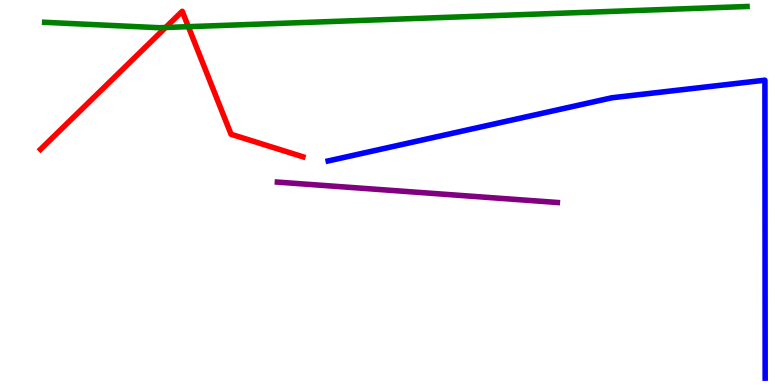[{'lines': ['blue', 'red'], 'intersections': []}, {'lines': ['green', 'red'], 'intersections': [{'x': 2.14, 'y': 9.29}, {'x': 2.43, 'y': 9.31}]}, {'lines': ['purple', 'red'], 'intersections': []}, {'lines': ['blue', 'green'], 'intersections': []}, {'lines': ['blue', 'purple'], 'intersections': []}, {'lines': ['green', 'purple'], 'intersections': []}]